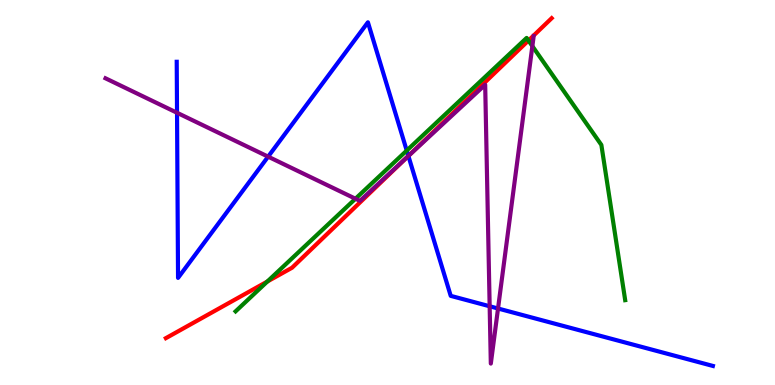[{'lines': ['blue', 'red'], 'intersections': [{'x': 5.27, 'y': 5.95}]}, {'lines': ['green', 'red'], 'intersections': [{'x': 3.45, 'y': 2.69}, {'x': 6.82, 'y': 8.95}]}, {'lines': ['purple', 'red'], 'intersections': [{'x': 5.26, 'y': 5.93}]}, {'lines': ['blue', 'green'], 'intersections': [{'x': 5.25, 'y': 6.09}]}, {'lines': ['blue', 'purple'], 'intersections': [{'x': 2.28, 'y': 7.07}, {'x': 3.46, 'y': 5.93}, {'x': 5.27, 'y': 5.95}, {'x': 6.32, 'y': 2.05}, {'x': 6.43, 'y': 1.99}]}, {'lines': ['green', 'purple'], 'intersections': [{'x': 4.59, 'y': 4.84}, {'x': 6.87, 'y': 8.8}]}]